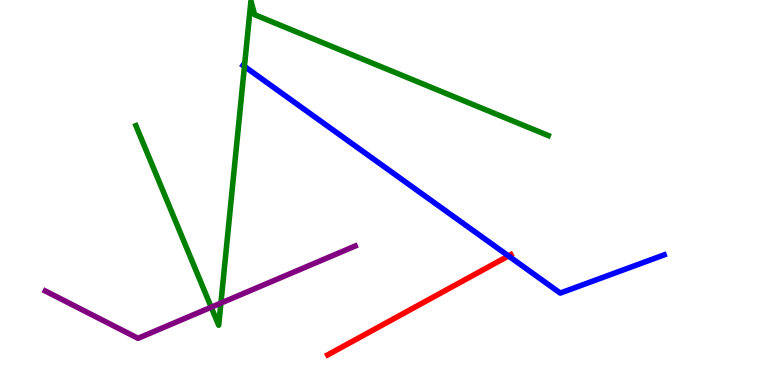[{'lines': ['blue', 'red'], 'intersections': [{'x': 6.56, 'y': 3.35}]}, {'lines': ['green', 'red'], 'intersections': []}, {'lines': ['purple', 'red'], 'intersections': []}, {'lines': ['blue', 'green'], 'intersections': [{'x': 3.15, 'y': 8.27}]}, {'lines': ['blue', 'purple'], 'intersections': []}, {'lines': ['green', 'purple'], 'intersections': [{'x': 2.73, 'y': 2.02}, {'x': 2.85, 'y': 2.13}]}]